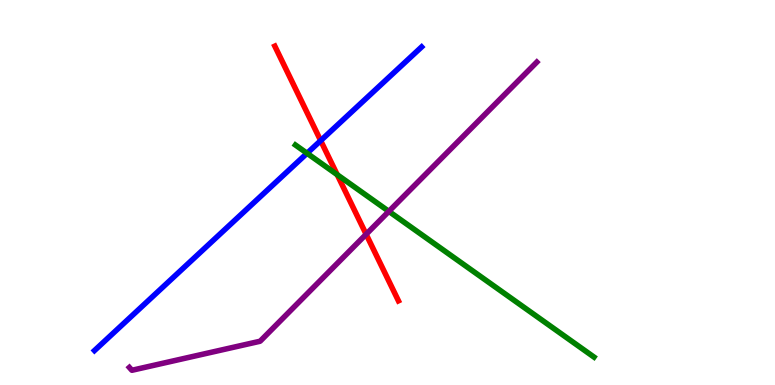[{'lines': ['blue', 'red'], 'intersections': [{'x': 4.14, 'y': 6.35}]}, {'lines': ['green', 'red'], 'intersections': [{'x': 4.35, 'y': 5.46}]}, {'lines': ['purple', 'red'], 'intersections': [{'x': 4.72, 'y': 3.91}]}, {'lines': ['blue', 'green'], 'intersections': [{'x': 3.96, 'y': 6.02}]}, {'lines': ['blue', 'purple'], 'intersections': []}, {'lines': ['green', 'purple'], 'intersections': [{'x': 5.02, 'y': 4.51}]}]